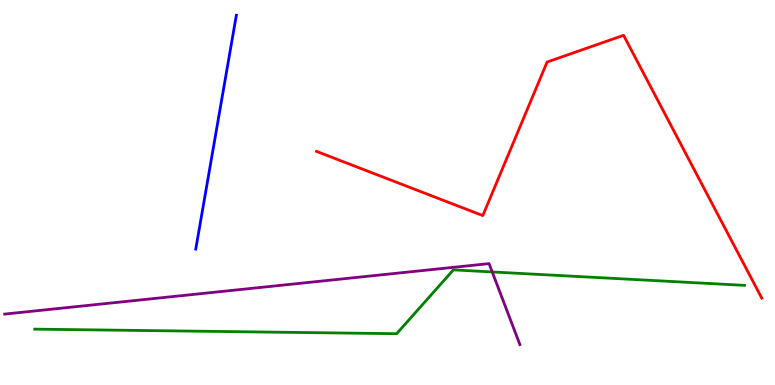[{'lines': ['blue', 'red'], 'intersections': []}, {'lines': ['green', 'red'], 'intersections': []}, {'lines': ['purple', 'red'], 'intersections': []}, {'lines': ['blue', 'green'], 'intersections': []}, {'lines': ['blue', 'purple'], 'intersections': []}, {'lines': ['green', 'purple'], 'intersections': [{'x': 6.35, 'y': 2.94}]}]